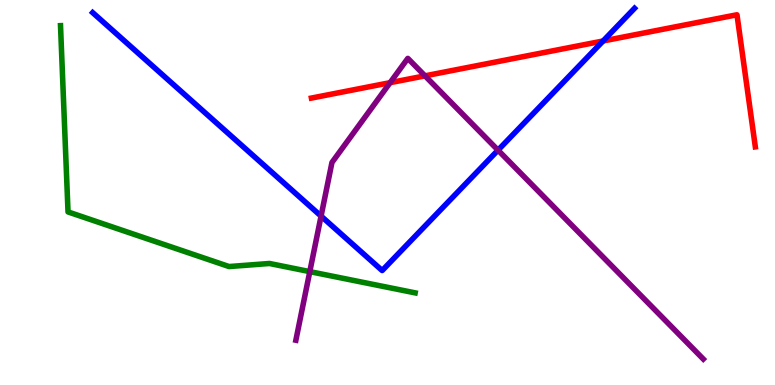[{'lines': ['blue', 'red'], 'intersections': [{'x': 7.78, 'y': 8.94}]}, {'lines': ['green', 'red'], 'intersections': []}, {'lines': ['purple', 'red'], 'intersections': [{'x': 5.03, 'y': 7.85}, {'x': 5.48, 'y': 8.03}]}, {'lines': ['blue', 'green'], 'intersections': []}, {'lines': ['blue', 'purple'], 'intersections': [{'x': 4.14, 'y': 4.39}, {'x': 6.43, 'y': 6.1}]}, {'lines': ['green', 'purple'], 'intersections': [{'x': 4.0, 'y': 2.94}]}]